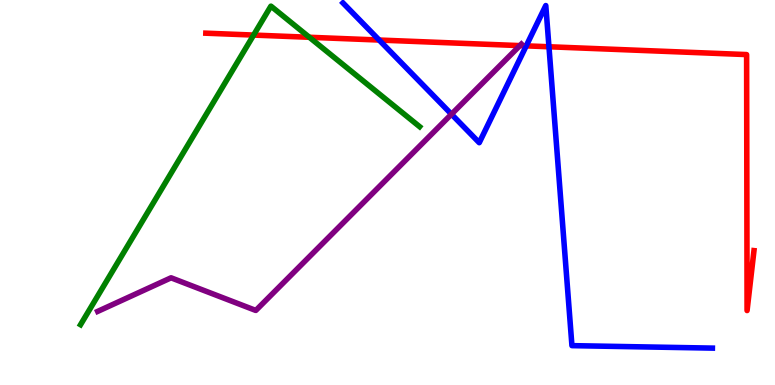[{'lines': ['blue', 'red'], 'intersections': [{'x': 4.89, 'y': 8.96}, {'x': 6.79, 'y': 8.81}, {'x': 7.08, 'y': 8.79}]}, {'lines': ['green', 'red'], 'intersections': [{'x': 3.27, 'y': 9.09}, {'x': 3.99, 'y': 9.03}]}, {'lines': ['purple', 'red'], 'intersections': [{'x': 6.71, 'y': 8.82}]}, {'lines': ['blue', 'green'], 'intersections': []}, {'lines': ['blue', 'purple'], 'intersections': [{'x': 5.83, 'y': 7.03}]}, {'lines': ['green', 'purple'], 'intersections': []}]